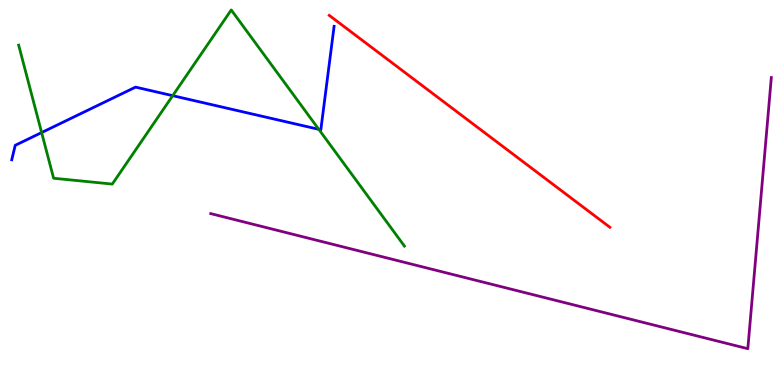[{'lines': ['blue', 'red'], 'intersections': []}, {'lines': ['green', 'red'], 'intersections': []}, {'lines': ['purple', 'red'], 'intersections': []}, {'lines': ['blue', 'green'], 'intersections': [{'x': 0.537, 'y': 6.56}, {'x': 2.23, 'y': 7.51}, {'x': 4.11, 'y': 6.64}]}, {'lines': ['blue', 'purple'], 'intersections': []}, {'lines': ['green', 'purple'], 'intersections': []}]